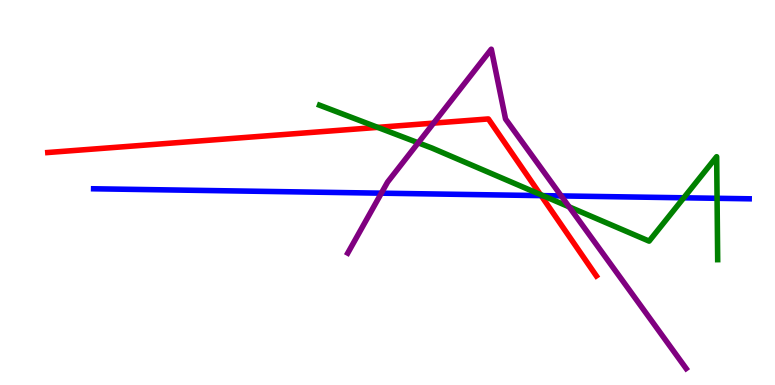[{'lines': ['blue', 'red'], 'intersections': [{'x': 6.98, 'y': 4.92}]}, {'lines': ['green', 'red'], 'intersections': [{'x': 4.87, 'y': 6.69}, {'x': 6.97, 'y': 4.95}]}, {'lines': ['purple', 'red'], 'intersections': [{'x': 5.59, 'y': 6.8}]}, {'lines': ['blue', 'green'], 'intersections': [{'x': 7.01, 'y': 4.92}, {'x': 8.82, 'y': 4.86}, {'x': 9.25, 'y': 4.85}]}, {'lines': ['blue', 'purple'], 'intersections': [{'x': 4.92, 'y': 4.98}, {'x': 7.24, 'y': 4.91}]}, {'lines': ['green', 'purple'], 'intersections': [{'x': 5.4, 'y': 6.29}, {'x': 7.34, 'y': 4.63}]}]